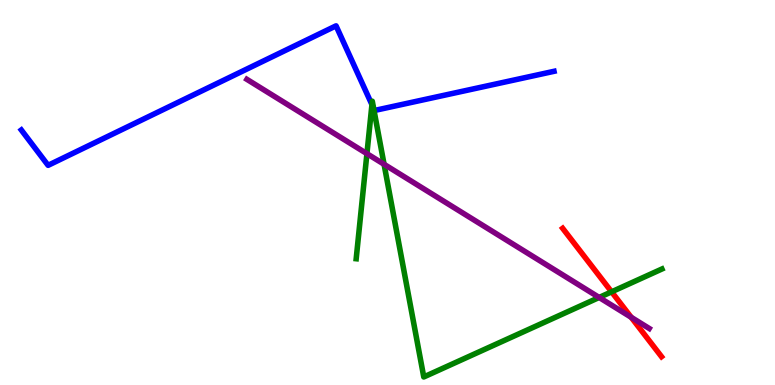[{'lines': ['blue', 'red'], 'intersections': []}, {'lines': ['green', 'red'], 'intersections': [{'x': 7.89, 'y': 2.42}]}, {'lines': ['purple', 'red'], 'intersections': [{'x': 8.14, 'y': 1.76}]}, {'lines': ['blue', 'green'], 'intersections': [{'x': 4.8, 'y': 7.28}, {'x': 4.82, 'y': 7.18}]}, {'lines': ['blue', 'purple'], 'intersections': []}, {'lines': ['green', 'purple'], 'intersections': [{'x': 4.73, 'y': 6.01}, {'x': 4.96, 'y': 5.73}, {'x': 7.73, 'y': 2.27}]}]